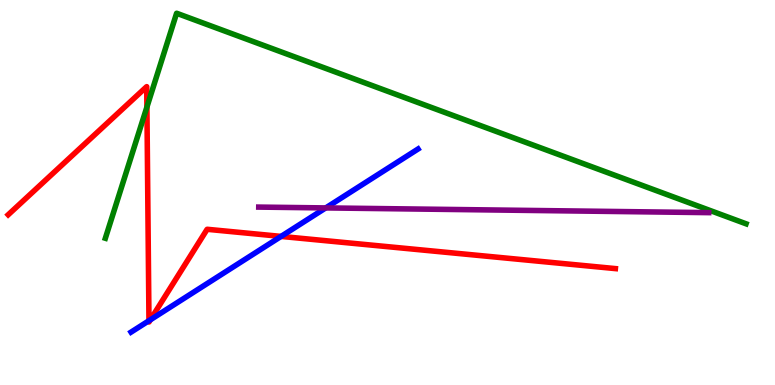[{'lines': ['blue', 'red'], 'intersections': [{'x': 1.92, 'y': 1.67}, {'x': 1.94, 'y': 1.69}, {'x': 3.63, 'y': 3.86}]}, {'lines': ['green', 'red'], 'intersections': [{'x': 1.9, 'y': 7.22}]}, {'lines': ['purple', 'red'], 'intersections': []}, {'lines': ['blue', 'green'], 'intersections': []}, {'lines': ['blue', 'purple'], 'intersections': [{'x': 4.2, 'y': 4.6}]}, {'lines': ['green', 'purple'], 'intersections': []}]